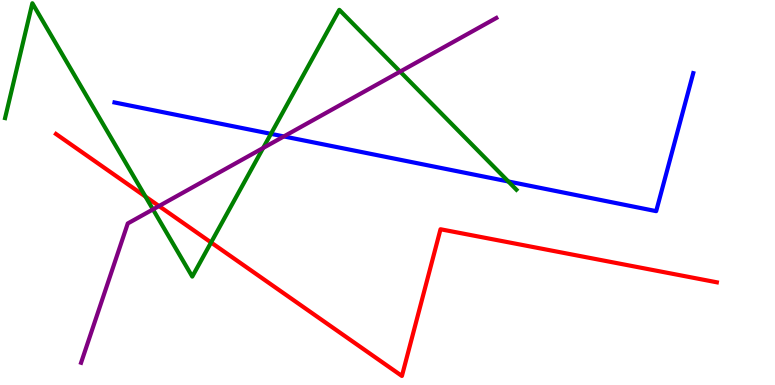[{'lines': ['blue', 'red'], 'intersections': []}, {'lines': ['green', 'red'], 'intersections': [{'x': 1.88, 'y': 4.89}, {'x': 2.72, 'y': 3.7}]}, {'lines': ['purple', 'red'], 'intersections': [{'x': 2.05, 'y': 4.65}]}, {'lines': ['blue', 'green'], 'intersections': [{'x': 3.5, 'y': 6.52}, {'x': 6.56, 'y': 5.29}]}, {'lines': ['blue', 'purple'], 'intersections': [{'x': 3.66, 'y': 6.46}]}, {'lines': ['green', 'purple'], 'intersections': [{'x': 1.97, 'y': 4.56}, {'x': 3.4, 'y': 6.16}, {'x': 5.16, 'y': 8.14}]}]